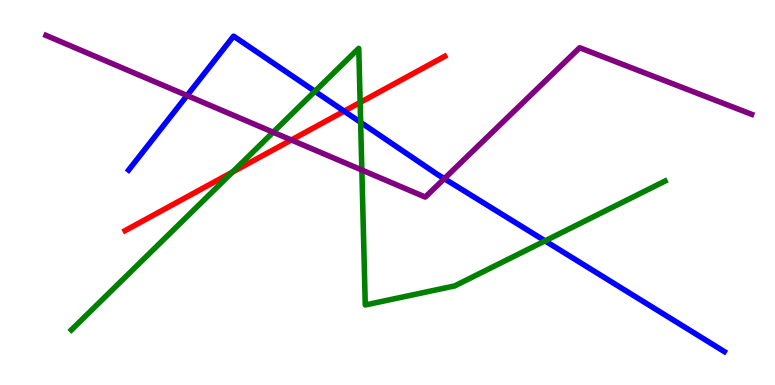[{'lines': ['blue', 'red'], 'intersections': [{'x': 4.44, 'y': 7.11}]}, {'lines': ['green', 'red'], 'intersections': [{'x': 3.0, 'y': 5.53}, {'x': 4.65, 'y': 7.34}]}, {'lines': ['purple', 'red'], 'intersections': [{'x': 3.76, 'y': 6.36}]}, {'lines': ['blue', 'green'], 'intersections': [{'x': 4.06, 'y': 7.63}, {'x': 4.65, 'y': 6.82}, {'x': 7.03, 'y': 3.74}]}, {'lines': ['blue', 'purple'], 'intersections': [{'x': 2.41, 'y': 7.52}, {'x': 5.73, 'y': 5.36}]}, {'lines': ['green', 'purple'], 'intersections': [{'x': 3.52, 'y': 6.57}, {'x': 4.67, 'y': 5.58}]}]